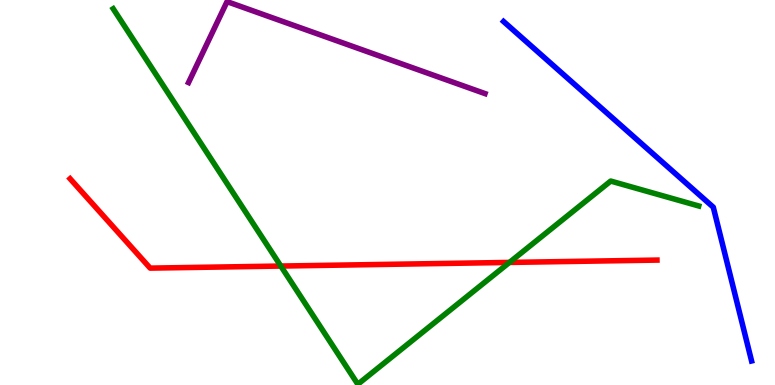[{'lines': ['blue', 'red'], 'intersections': []}, {'lines': ['green', 'red'], 'intersections': [{'x': 3.62, 'y': 3.09}, {'x': 6.57, 'y': 3.18}]}, {'lines': ['purple', 'red'], 'intersections': []}, {'lines': ['blue', 'green'], 'intersections': []}, {'lines': ['blue', 'purple'], 'intersections': []}, {'lines': ['green', 'purple'], 'intersections': []}]